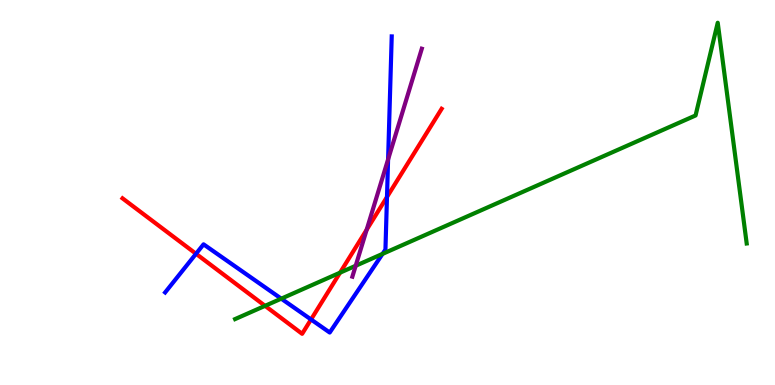[{'lines': ['blue', 'red'], 'intersections': [{'x': 2.53, 'y': 3.41}, {'x': 4.01, 'y': 1.7}, {'x': 4.99, 'y': 4.88}]}, {'lines': ['green', 'red'], 'intersections': [{'x': 3.42, 'y': 2.06}, {'x': 4.39, 'y': 2.92}]}, {'lines': ['purple', 'red'], 'intersections': [{'x': 4.73, 'y': 4.03}]}, {'lines': ['blue', 'green'], 'intersections': [{'x': 3.63, 'y': 2.24}, {'x': 4.94, 'y': 3.41}]}, {'lines': ['blue', 'purple'], 'intersections': [{'x': 5.01, 'y': 5.86}]}, {'lines': ['green', 'purple'], 'intersections': [{'x': 4.59, 'y': 3.1}]}]